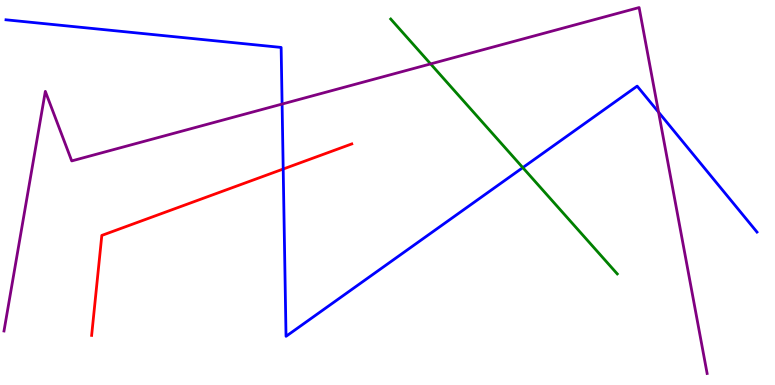[{'lines': ['blue', 'red'], 'intersections': [{'x': 3.65, 'y': 5.61}]}, {'lines': ['green', 'red'], 'intersections': []}, {'lines': ['purple', 'red'], 'intersections': []}, {'lines': ['blue', 'green'], 'intersections': [{'x': 6.75, 'y': 5.65}]}, {'lines': ['blue', 'purple'], 'intersections': [{'x': 3.64, 'y': 7.3}, {'x': 8.5, 'y': 7.09}]}, {'lines': ['green', 'purple'], 'intersections': [{'x': 5.56, 'y': 8.34}]}]